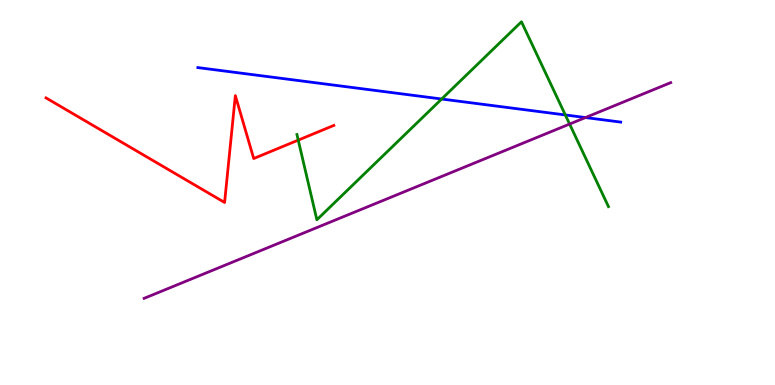[{'lines': ['blue', 'red'], 'intersections': []}, {'lines': ['green', 'red'], 'intersections': [{'x': 3.85, 'y': 6.36}]}, {'lines': ['purple', 'red'], 'intersections': []}, {'lines': ['blue', 'green'], 'intersections': [{'x': 5.7, 'y': 7.43}, {'x': 7.29, 'y': 7.01}]}, {'lines': ['blue', 'purple'], 'intersections': [{'x': 7.55, 'y': 6.95}]}, {'lines': ['green', 'purple'], 'intersections': [{'x': 7.35, 'y': 6.78}]}]